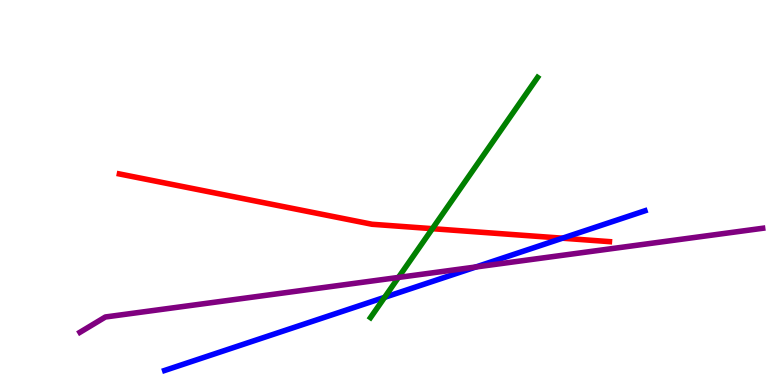[{'lines': ['blue', 'red'], 'intersections': [{'x': 7.26, 'y': 3.81}]}, {'lines': ['green', 'red'], 'intersections': [{'x': 5.58, 'y': 4.06}]}, {'lines': ['purple', 'red'], 'intersections': []}, {'lines': ['blue', 'green'], 'intersections': [{'x': 4.96, 'y': 2.28}]}, {'lines': ['blue', 'purple'], 'intersections': [{'x': 6.14, 'y': 3.07}]}, {'lines': ['green', 'purple'], 'intersections': [{'x': 5.14, 'y': 2.79}]}]